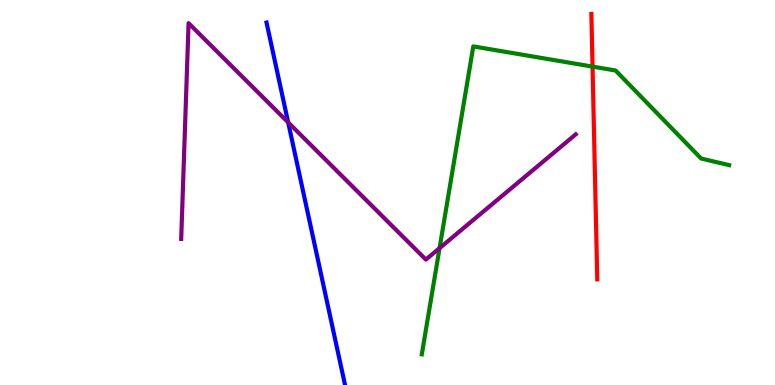[{'lines': ['blue', 'red'], 'intersections': []}, {'lines': ['green', 'red'], 'intersections': [{'x': 7.65, 'y': 8.27}]}, {'lines': ['purple', 'red'], 'intersections': []}, {'lines': ['blue', 'green'], 'intersections': []}, {'lines': ['blue', 'purple'], 'intersections': [{'x': 3.72, 'y': 6.82}]}, {'lines': ['green', 'purple'], 'intersections': [{'x': 5.67, 'y': 3.55}]}]